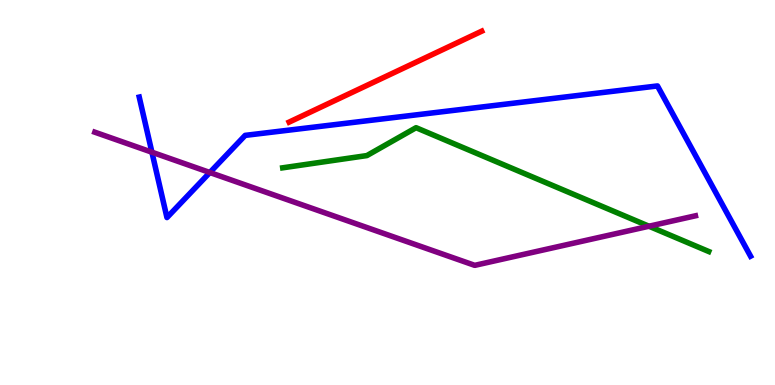[{'lines': ['blue', 'red'], 'intersections': []}, {'lines': ['green', 'red'], 'intersections': []}, {'lines': ['purple', 'red'], 'intersections': []}, {'lines': ['blue', 'green'], 'intersections': []}, {'lines': ['blue', 'purple'], 'intersections': [{'x': 1.96, 'y': 6.05}, {'x': 2.71, 'y': 5.52}]}, {'lines': ['green', 'purple'], 'intersections': [{'x': 8.37, 'y': 4.12}]}]